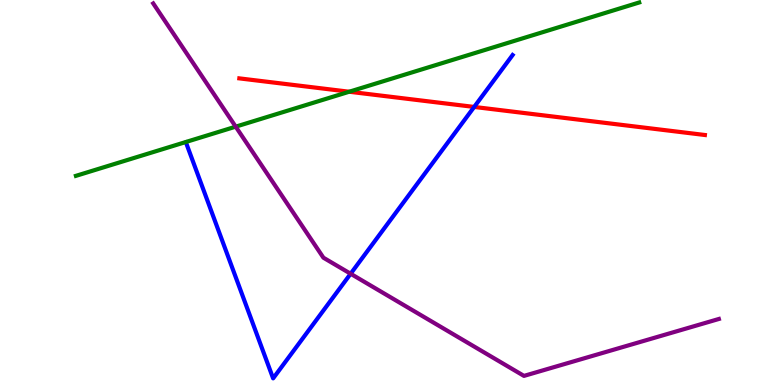[{'lines': ['blue', 'red'], 'intersections': [{'x': 6.12, 'y': 7.22}]}, {'lines': ['green', 'red'], 'intersections': [{'x': 4.51, 'y': 7.62}]}, {'lines': ['purple', 'red'], 'intersections': []}, {'lines': ['blue', 'green'], 'intersections': []}, {'lines': ['blue', 'purple'], 'intersections': [{'x': 4.52, 'y': 2.89}]}, {'lines': ['green', 'purple'], 'intersections': [{'x': 3.04, 'y': 6.71}]}]